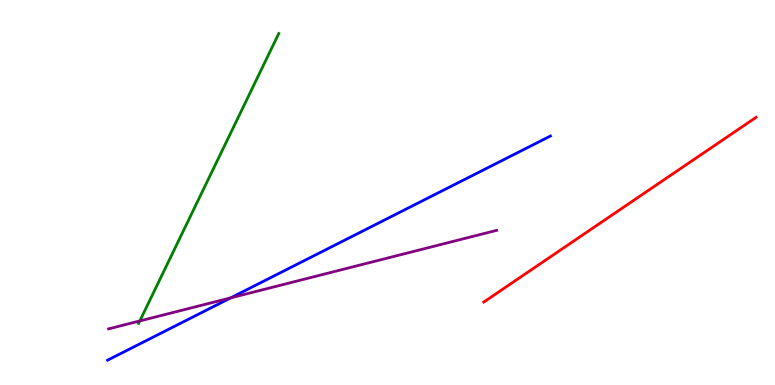[{'lines': ['blue', 'red'], 'intersections': []}, {'lines': ['green', 'red'], 'intersections': []}, {'lines': ['purple', 'red'], 'intersections': []}, {'lines': ['blue', 'green'], 'intersections': []}, {'lines': ['blue', 'purple'], 'intersections': [{'x': 2.98, 'y': 2.26}]}, {'lines': ['green', 'purple'], 'intersections': [{'x': 1.8, 'y': 1.66}]}]